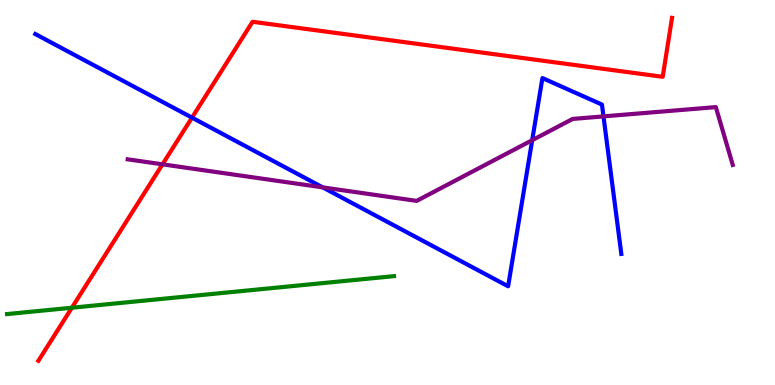[{'lines': ['blue', 'red'], 'intersections': [{'x': 2.48, 'y': 6.94}]}, {'lines': ['green', 'red'], 'intersections': [{'x': 0.928, 'y': 2.01}]}, {'lines': ['purple', 'red'], 'intersections': [{'x': 2.1, 'y': 5.73}]}, {'lines': ['blue', 'green'], 'intersections': []}, {'lines': ['blue', 'purple'], 'intersections': [{'x': 4.16, 'y': 5.13}, {'x': 6.87, 'y': 6.36}, {'x': 7.79, 'y': 6.98}]}, {'lines': ['green', 'purple'], 'intersections': []}]